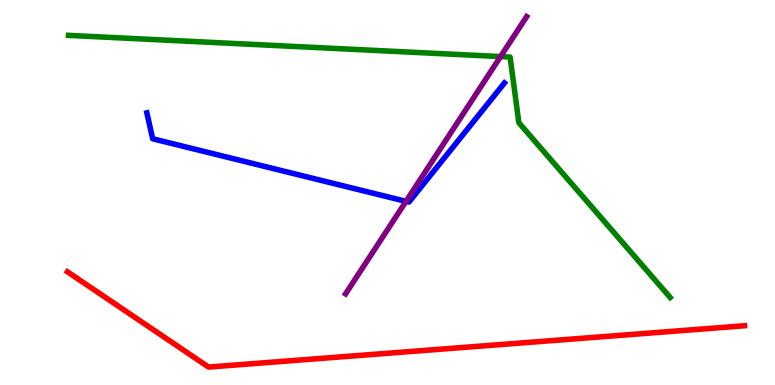[{'lines': ['blue', 'red'], 'intersections': []}, {'lines': ['green', 'red'], 'intersections': []}, {'lines': ['purple', 'red'], 'intersections': []}, {'lines': ['blue', 'green'], 'intersections': []}, {'lines': ['blue', 'purple'], 'intersections': [{'x': 5.24, 'y': 4.77}]}, {'lines': ['green', 'purple'], 'intersections': [{'x': 6.46, 'y': 8.53}]}]